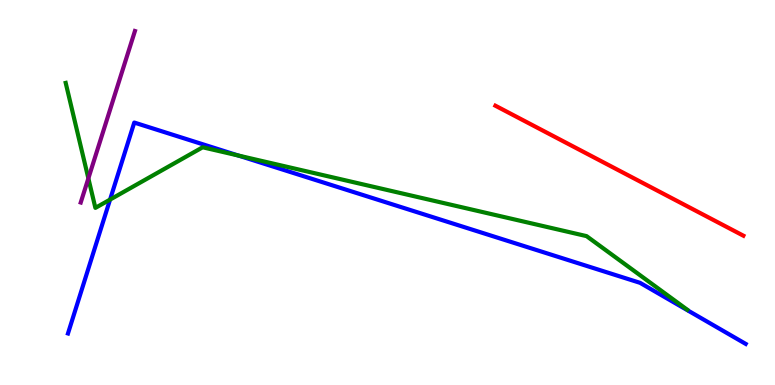[{'lines': ['blue', 'red'], 'intersections': []}, {'lines': ['green', 'red'], 'intersections': []}, {'lines': ['purple', 'red'], 'intersections': []}, {'lines': ['blue', 'green'], 'intersections': [{'x': 1.42, 'y': 4.82}, {'x': 3.08, 'y': 5.96}]}, {'lines': ['blue', 'purple'], 'intersections': []}, {'lines': ['green', 'purple'], 'intersections': [{'x': 1.14, 'y': 5.37}]}]